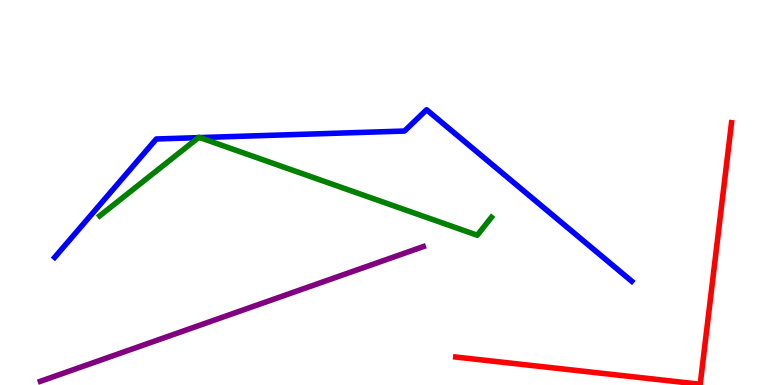[{'lines': ['blue', 'red'], 'intersections': []}, {'lines': ['green', 'red'], 'intersections': []}, {'lines': ['purple', 'red'], 'intersections': []}, {'lines': ['blue', 'green'], 'intersections': [{'x': 2.56, 'y': 6.43}, {'x': 2.58, 'y': 6.43}]}, {'lines': ['blue', 'purple'], 'intersections': []}, {'lines': ['green', 'purple'], 'intersections': []}]